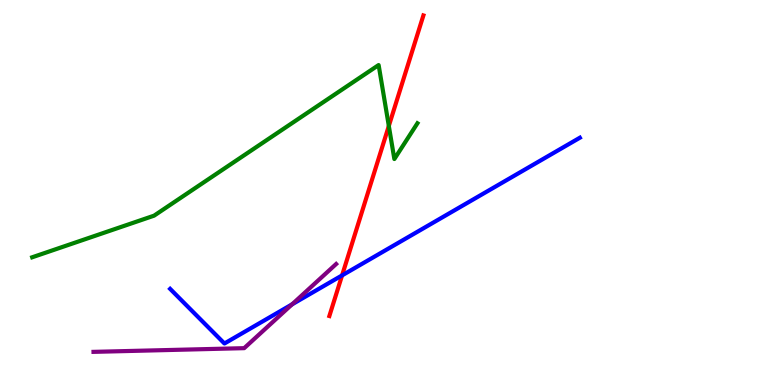[{'lines': ['blue', 'red'], 'intersections': [{'x': 4.41, 'y': 2.85}]}, {'lines': ['green', 'red'], 'intersections': [{'x': 5.02, 'y': 6.73}]}, {'lines': ['purple', 'red'], 'intersections': []}, {'lines': ['blue', 'green'], 'intersections': []}, {'lines': ['blue', 'purple'], 'intersections': [{'x': 3.77, 'y': 2.09}]}, {'lines': ['green', 'purple'], 'intersections': []}]